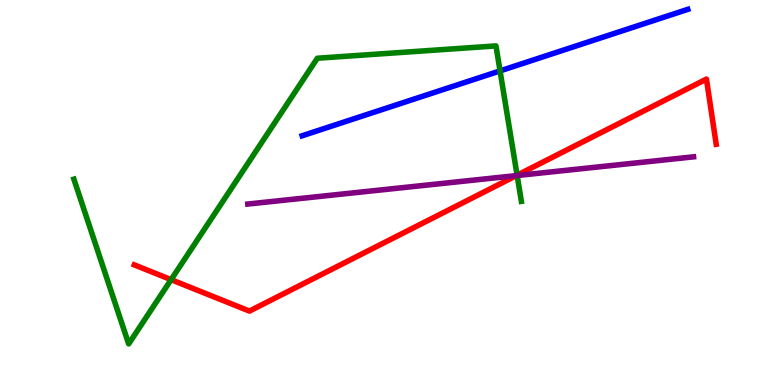[{'lines': ['blue', 'red'], 'intersections': []}, {'lines': ['green', 'red'], 'intersections': [{'x': 2.21, 'y': 2.74}, {'x': 6.67, 'y': 5.45}]}, {'lines': ['purple', 'red'], 'intersections': [{'x': 6.66, 'y': 5.44}]}, {'lines': ['blue', 'green'], 'intersections': [{'x': 6.45, 'y': 8.16}]}, {'lines': ['blue', 'purple'], 'intersections': []}, {'lines': ['green', 'purple'], 'intersections': [{'x': 6.67, 'y': 5.44}]}]